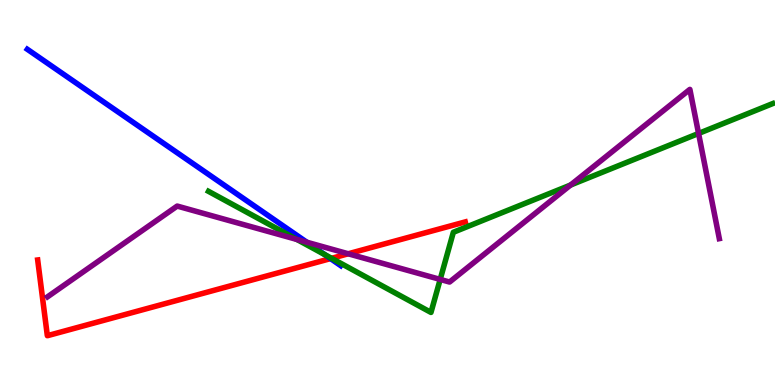[{'lines': ['blue', 'red'], 'intersections': [{'x': 4.27, 'y': 3.28}]}, {'lines': ['green', 'red'], 'intersections': [{'x': 4.28, 'y': 3.29}]}, {'lines': ['purple', 'red'], 'intersections': [{'x': 4.49, 'y': 3.41}]}, {'lines': ['blue', 'green'], 'intersections': [{'x': 4.19, 'y': 3.39}]}, {'lines': ['blue', 'purple'], 'intersections': [{'x': 3.96, 'y': 3.71}]}, {'lines': ['green', 'purple'], 'intersections': [{'x': 3.83, 'y': 3.78}, {'x': 5.68, 'y': 2.74}, {'x': 7.36, 'y': 5.19}, {'x': 9.01, 'y': 6.53}]}]